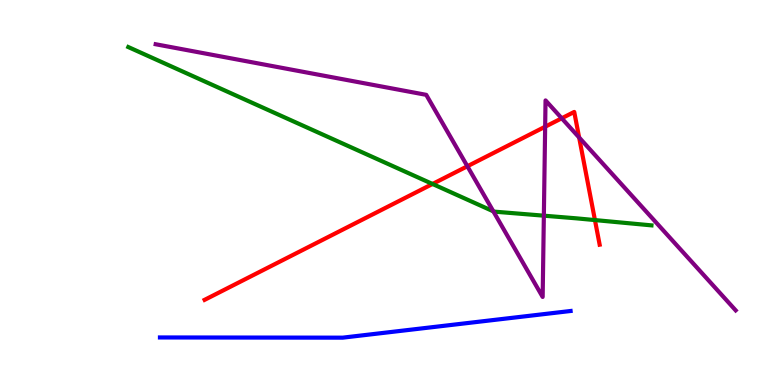[{'lines': ['blue', 'red'], 'intersections': []}, {'lines': ['green', 'red'], 'intersections': [{'x': 5.58, 'y': 5.22}, {'x': 7.68, 'y': 4.28}]}, {'lines': ['purple', 'red'], 'intersections': [{'x': 6.03, 'y': 5.68}, {'x': 7.03, 'y': 6.71}, {'x': 7.25, 'y': 6.93}, {'x': 7.47, 'y': 6.43}]}, {'lines': ['blue', 'green'], 'intersections': []}, {'lines': ['blue', 'purple'], 'intersections': []}, {'lines': ['green', 'purple'], 'intersections': [{'x': 6.37, 'y': 4.51}, {'x': 7.02, 'y': 4.4}]}]